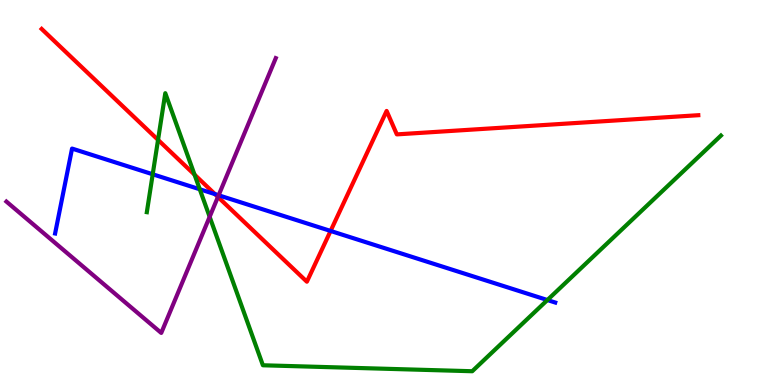[{'lines': ['blue', 'red'], 'intersections': [{'x': 2.77, 'y': 4.96}, {'x': 4.27, 'y': 4.0}]}, {'lines': ['green', 'red'], 'intersections': [{'x': 2.04, 'y': 6.37}, {'x': 2.51, 'y': 5.46}]}, {'lines': ['purple', 'red'], 'intersections': [{'x': 2.81, 'y': 4.88}]}, {'lines': ['blue', 'green'], 'intersections': [{'x': 1.97, 'y': 5.47}, {'x': 2.58, 'y': 5.08}, {'x': 7.06, 'y': 2.21}]}, {'lines': ['blue', 'purple'], 'intersections': [{'x': 2.82, 'y': 4.93}]}, {'lines': ['green', 'purple'], 'intersections': [{'x': 2.71, 'y': 4.37}]}]